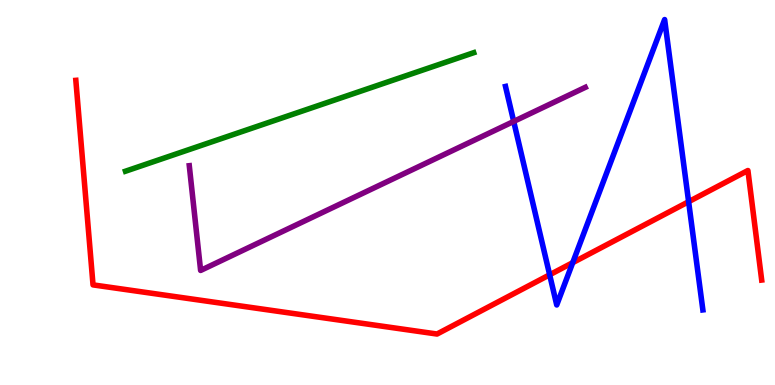[{'lines': ['blue', 'red'], 'intersections': [{'x': 7.09, 'y': 2.86}, {'x': 7.39, 'y': 3.18}, {'x': 8.89, 'y': 4.76}]}, {'lines': ['green', 'red'], 'intersections': []}, {'lines': ['purple', 'red'], 'intersections': []}, {'lines': ['blue', 'green'], 'intersections': []}, {'lines': ['blue', 'purple'], 'intersections': [{'x': 6.63, 'y': 6.85}]}, {'lines': ['green', 'purple'], 'intersections': []}]